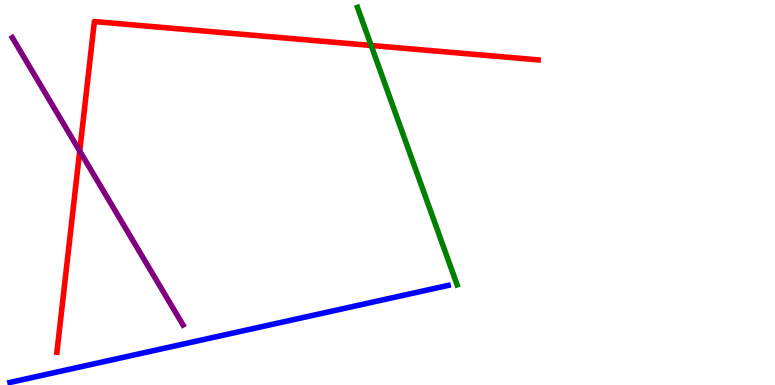[{'lines': ['blue', 'red'], 'intersections': []}, {'lines': ['green', 'red'], 'intersections': [{'x': 4.79, 'y': 8.82}]}, {'lines': ['purple', 'red'], 'intersections': [{'x': 1.03, 'y': 6.08}]}, {'lines': ['blue', 'green'], 'intersections': []}, {'lines': ['blue', 'purple'], 'intersections': []}, {'lines': ['green', 'purple'], 'intersections': []}]